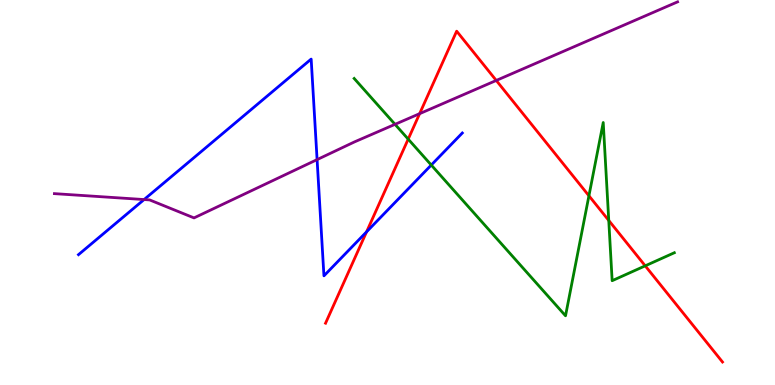[{'lines': ['blue', 'red'], 'intersections': [{'x': 4.73, 'y': 3.98}]}, {'lines': ['green', 'red'], 'intersections': [{'x': 5.27, 'y': 6.39}, {'x': 7.6, 'y': 4.91}, {'x': 7.85, 'y': 4.27}, {'x': 8.33, 'y': 3.1}]}, {'lines': ['purple', 'red'], 'intersections': [{'x': 5.41, 'y': 7.05}, {'x': 6.4, 'y': 7.91}]}, {'lines': ['blue', 'green'], 'intersections': [{'x': 5.56, 'y': 5.71}]}, {'lines': ['blue', 'purple'], 'intersections': [{'x': 1.86, 'y': 4.82}, {'x': 4.09, 'y': 5.85}]}, {'lines': ['green', 'purple'], 'intersections': [{'x': 5.1, 'y': 6.77}]}]